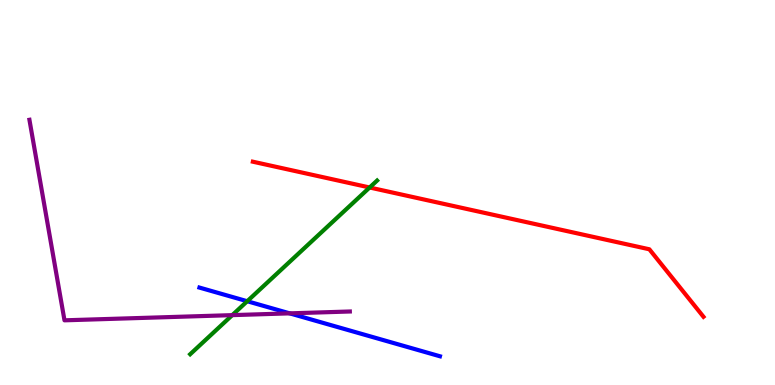[{'lines': ['blue', 'red'], 'intersections': []}, {'lines': ['green', 'red'], 'intersections': [{'x': 4.77, 'y': 5.13}]}, {'lines': ['purple', 'red'], 'intersections': []}, {'lines': ['blue', 'green'], 'intersections': [{'x': 3.19, 'y': 2.18}]}, {'lines': ['blue', 'purple'], 'intersections': [{'x': 3.74, 'y': 1.86}]}, {'lines': ['green', 'purple'], 'intersections': [{'x': 3.0, 'y': 1.81}]}]